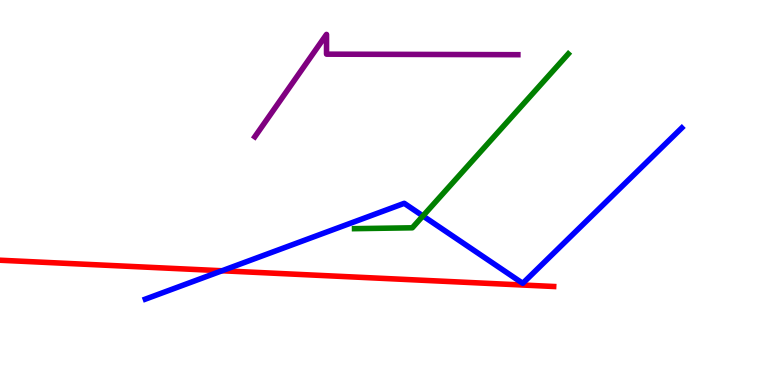[{'lines': ['blue', 'red'], 'intersections': [{'x': 2.87, 'y': 2.97}]}, {'lines': ['green', 'red'], 'intersections': []}, {'lines': ['purple', 'red'], 'intersections': []}, {'lines': ['blue', 'green'], 'intersections': [{'x': 5.46, 'y': 4.39}]}, {'lines': ['blue', 'purple'], 'intersections': []}, {'lines': ['green', 'purple'], 'intersections': []}]